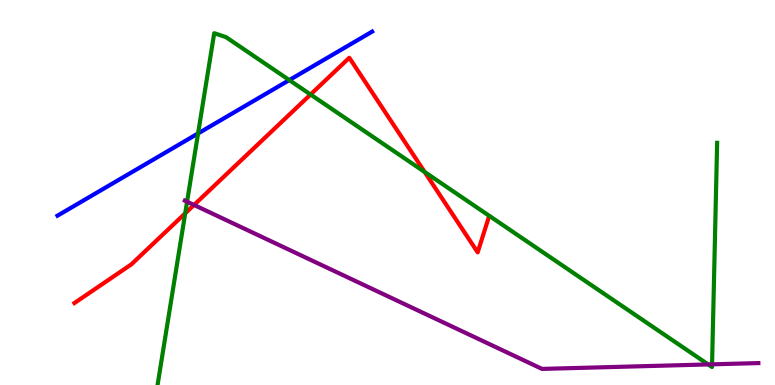[{'lines': ['blue', 'red'], 'intersections': []}, {'lines': ['green', 'red'], 'intersections': [{'x': 2.39, 'y': 4.46}, {'x': 4.01, 'y': 7.55}, {'x': 5.48, 'y': 5.53}]}, {'lines': ['purple', 'red'], 'intersections': [{'x': 2.5, 'y': 4.68}]}, {'lines': ['blue', 'green'], 'intersections': [{'x': 2.56, 'y': 6.53}, {'x': 3.73, 'y': 7.92}]}, {'lines': ['blue', 'purple'], 'intersections': []}, {'lines': ['green', 'purple'], 'intersections': [{'x': 2.41, 'y': 4.76}, {'x': 9.14, 'y': 0.534}, {'x': 9.19, 'y': 0.537}]}]